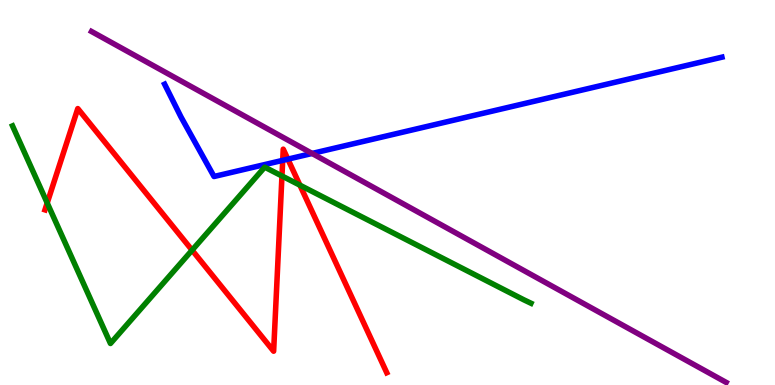[{'lines': ['blue', 'red'], 'intersections': [{'x': 3.65, 'y': 5.83}, {'x': 3.71, 'y': 5.87}]}, {'lines': ['green', 'red'], 'intersections': [{'x': 0.609, 'y': 4.73}, {'x': 2.48, 'y': 3.5}, {'x': 3.64, 'y': 5.43}, {'x': 3.87, 'y': 5.19}]}, {'lines': ['purple', 'red'], 'intersections': []}, {'lines': ['blue', 'green'], 'intersections': []}, {'lines': ['blue', 'purple'], 'intersections': [{'x': 4.03, 'y': 6.01}]}, {'lines': ['green', 'purple'], 'intersections': []}]